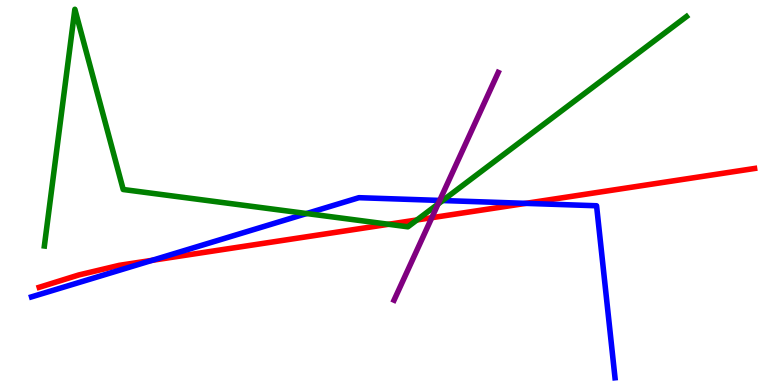[{'lines': ['blue', 'red'], 'intersections': [{'x': 1.96, 'y': 3.24}, {'x': 6.78, 'y': 4.72}]}, {'lines': ['green', 'red'], 'intersections': [{'x': 5.01, 'y': 4.17}, {'x': 5.38, 'y': 4.29}]}, {'lines': ['purple', 'red'], 'intersections': [{'x': 5.57, 'y': 4.35}]}, {'lines': ['blue', 'green'], 'intersections': [{'x': 3.96, 'y': 4.45}, {'x': 5.71, 'y': 4.79}]}, {'lines': ['blue', 'purple'], 'intersections': [{'x': 5.67, 'y': 4.79}]}, {'lines': ['green', 'purple'], 'intersections': [{'x': 5.65, 'y': 4.7}]}]